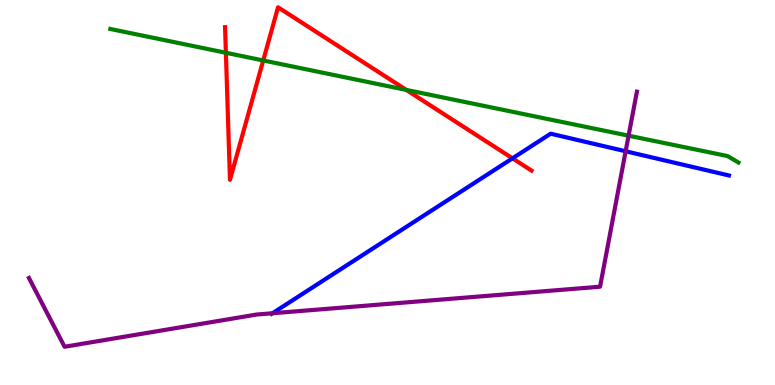[{'lines': ['blue', 'red'], 'intersections': [{'x': 6.61, 'y': 5.89}]}, {'lines': ['green', 'red'], 'intersections': [{'x': 2.91, 'y': 8.63}, {'x': 3.4, 'y': 8.43}, {'x': 5.24, 'y': 7.66}]}, {'lines': ['purple', 'red'], 'intersections': []}, {'lines': ['blue', 'green'], 'intersections': []}, {'lines': ['blue', 'purple'], 'intersections': [{'x': 3.52, 'y': 1.86}, {'x': 8.07, 'y': 6.07}]}, {'lines': ['green', 'purple'], 'intersections': [{'x': 8.11, 'y': 6.48}]}]